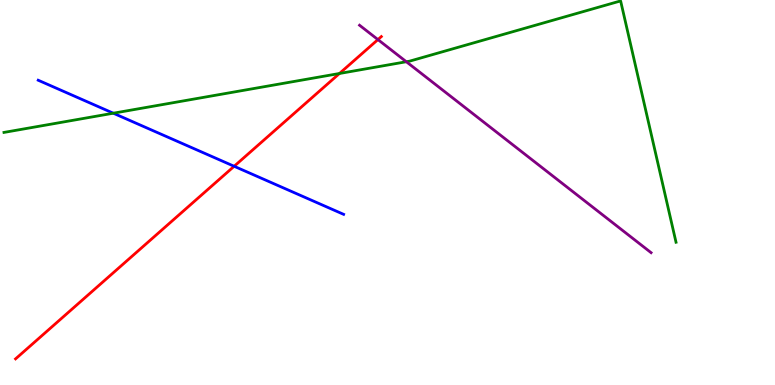[{'lines': ['blue', 'red'], 'intersections': [{'x': 3.02, 'y': 5.68}]}, {'lines': ['green', 'red'], 'intersections': [{'x': 4.38, 'y': 8.09}]}, {'lines': ['purple', 'red'], 'intersections': [{'x': 4.88, 'y': 8.97}]}, {'lines': ['blue', 'green'], 'intersections': [{'x': 1.46, 'y': 7.06}]}, {'lines': ['blue', 'purple'], 'intersections': []}, {'lines': ['green', 'purple'], 'intersections': [{'x': 5.24, 'y': 8.4}]}]